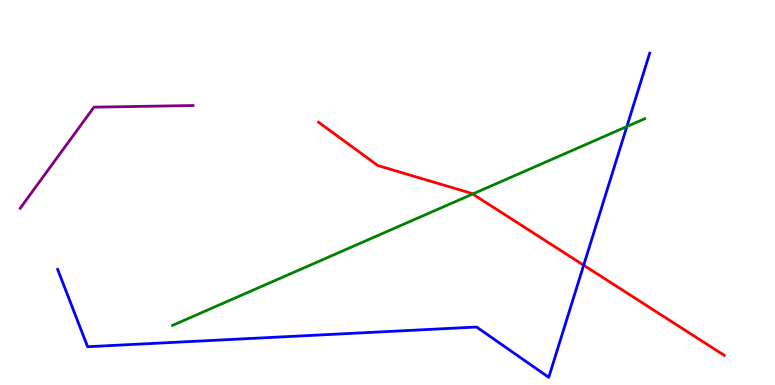[{'lines': ['blue', 'red'], 'intersections': [{'x': 7.53, 'y': 3.11}]}, {'lines': ['green', 'red'], 'intersections': [{'x': 6.1, 'y': 4.96}]}, {'lines': ['purple', 'red'], 'intersections': []}, {'lines': ['blue', 'green'], 'intersections': [{'x': 8.09, 'y': 6.71}]}, {'lines': ['blue', 'purple'], 'intersections': []}, {'lines': ['green', 'purple'], 'intersections': []}]